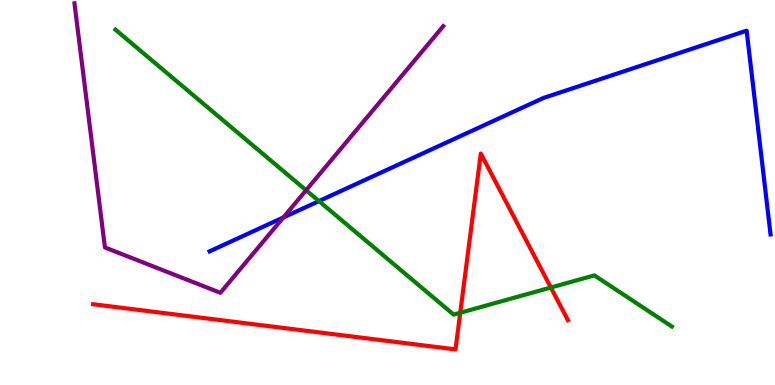[{'lines': ['blue', 'red'], 'intersections': []}, {'lines': ['green', 'red'], 'intersections': [{'x': 5.94, 'y': 1.88}, {'x': 7.11, 'y': 2.53}]}, {'lines': ['purple', 'red'], 'intersections': []}, {'lines': ['blue', 'green'], 'intersections': [{'x': 4.12, 'y': 4.78}]}, {'lines': ['blue', 'purple'], 'intersections': [{'x': 3.66, 'y': 4.35}]}, {'lines': ['green', 'purple'], 'intersections': [{'x': 3.95, 'y': 5.06}]}]